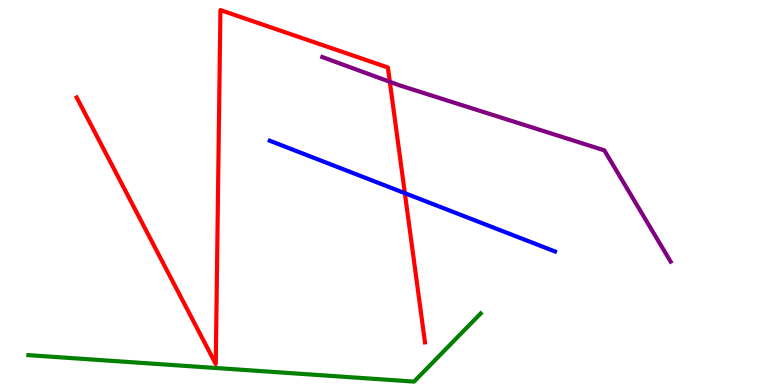[{'lines': ['blue', 'red'], 'intersections': [{'x': 5.22, 'y': 4.98}]}, {'lines': ['green', 'red'], 'intersections': []}, {'lines': ['purple', 'red'], 'intersections': [{'x': 5.03, 'y': 7.88}]}, {'lines': ['blue', 'green'], 'intersections': []}, {'lines': ['blue', 'purple'], 'intersections': []}, {'lines': ['green', 'purple'], 'intersections': []}]